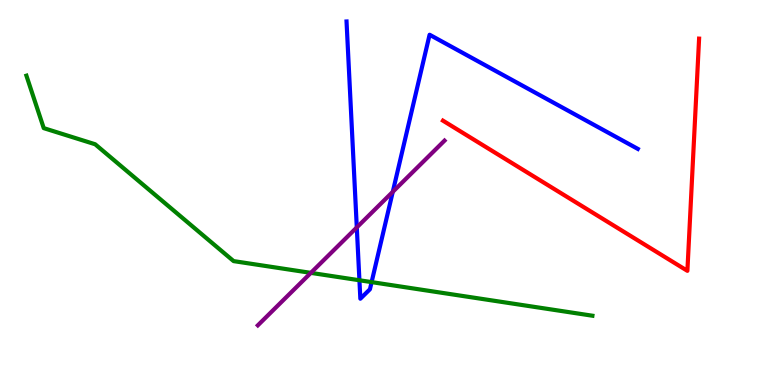[{'lines': ['blue', 'red'], 'intersections': []}, {'lines': ['green', 'red'], 'intersections': []}, {'lines': ['purple', 'red'], 'intersections': []}, {'lines': ['blue', 'green'], 'intersections': [{'x': 4.64, 'y': 2.72}, {'x': 4.79, 'y': 2.67}]}, {'lines': ['blue', 'purple'], 'intersections': [{'x': 4.6, 'y': 4.09}, {'x': 5.07, 'y': 5.02}]}, {'lines': ['green', 'purple'], 'intersections': [{'x': 4.01, 'y': 2.91}]}]